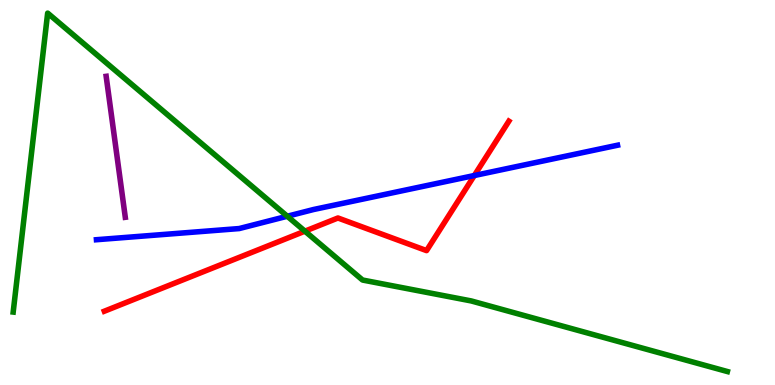[{'lines': ['blue', 'red'], 'intersections': [{'x': 6.12, 'y': 5.44}]}, {'lines': ['green', 'red'], 'intersections': [{'x': 3.93, 'y': 4.0}]}, {'lines': ['purple', 'red'], 'intersections': []}, {'lines': ['blue', 'green'], 'intersections': [{'x': 3.71, 'y': 4.38}]}, {'lines': ['blue', 'purple'], 'intersections': []}, {'lines': ['green', 'purple'], 'intersections': []}]